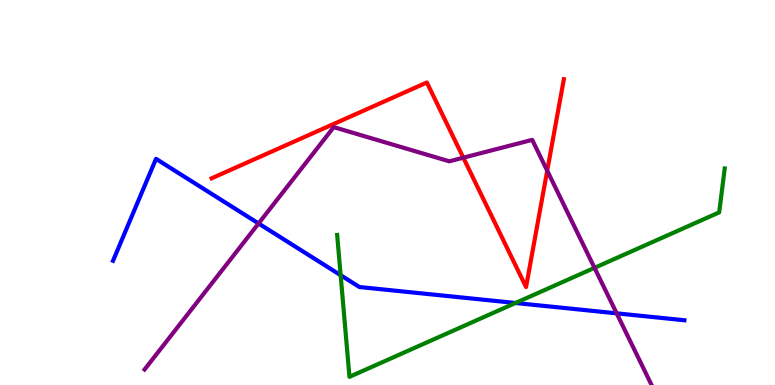[{'lines': ['blue', 'red'], 'intersections': []}, {'lines': ['green', 'red'], 'intersections': []}, {'lines': ['purple', 'red'], 'intersections': [{'x': 5.98, 'y': 5.9}, {'x': 7.06, 'y': 5.57}]}, {'lines': ['blue', 'green'], 'intersections': [{'x': 4.4, 'y': 2.85}, {'x': 6.65, 'y': 2.13}]}, {'lines': ['blue', 'purple'], 'intersections': [{'x': 3.34, 'y': 4.2}, {'x': 7.96, 'y': 1.86}]}, {'lines': ['green', 'purple'], 'intersections': [{'x': 7.67, 'y': 3.04}]}]